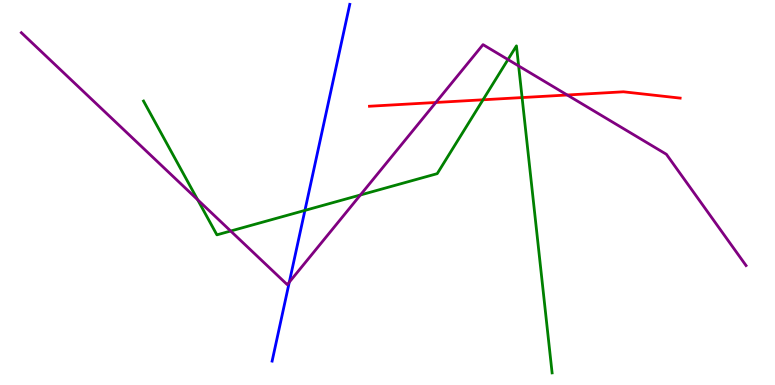[{'lines': ['blue', 'red'], 'intersections': []}, {'lines': ['green', 'red'], 'intersections': [{'x': 6.23, 'y': 7.41}, {'x': 6.74, 'y': 7.47}]}, {'lines': ['purple', 'red'], 'intersections': [{'x': 5.62, 'y': 7.34}, {'x': 7.32, 'y': 7.53}]}, {'lines': ['blue', 'green'], 'intersections': [{'x': 3.93, 'y': 4.54}]}, {'lines': ['blue', 'purple'], 'intersections': [{'x': 3.73, 'y': 2.67}]}, {'lines': ['green', 'purple'], 'intersections': [{'x': 2.55, 'y': 4.81}, {'x': 2.98, 'y': 4.0}, {'x': 4.65, 'y': 4.94}, {'x': 6.55, 'y': 8.45}, {'x': 6.69, 'y': 8.29}]}]